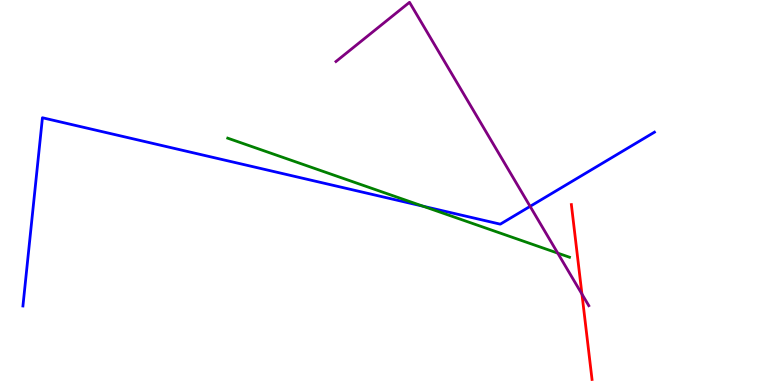[{'lines': ['blue', 'red'], 'intersections': []}, {'lines': ['green', 'red'], 'intersections': []}, {'lines': ['purple', 'red'], 'intersections': [{'x': 7.51, 'y': 2.36}]}, {'lines': ['blue', 'green'], 'intersections': [{'x': 5.46, 'y': 4.64}]}, {'lines': ['blue', 'purple'], 'intersections': [{'x': 6.84, 'y': 4.64}]}, {'lines': ['green', 'purple'], 'intersections': [{'x': 7.2, 'y': 3.43}]}]